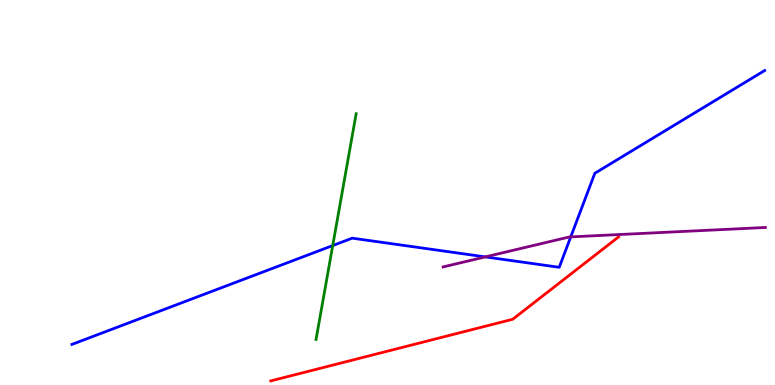[{'lines': ['blue', 'red'], 'intersections': []}, {'lines': ['green', 'red'], 'intersections': []}, {'lines': ['purple', 'red'], 'intersections': []}, {'lines': ['blue', 'green'], 'intersections': [{'x': 4.29, 'y': 3.62}]}, {'lines': ['blue', 'purple'], 'intersections': [{'x': 6.26, 'y': 3.33}, {'x': 7.36, 'y': 3.85}]}, {'lines': ['green', 'purple'], 'intersections': []}]